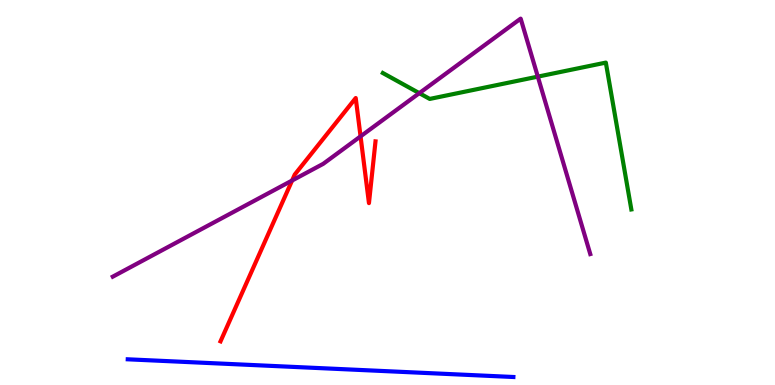[{'lines': ['blue', 'red'], 'intersections': []}, {'lines': ['green', 'red'], 'intersections': []}, {'lines': ['purple', 'red'], 'intersections': [{'x': 3.77, 'y': 5.31}, {'x': 4.65, 'y': 6.46}]}, {'lines': ['blue', 'green'], 'intersections': []}, {'lines': ['blue', 'purple'], 'intersections': []}, {'lines': ['green', 'purple'], 'intersections': [{'x': 5.41, 'y': 7.58}, {'x': 6.94, 'y': 8.01}]}]